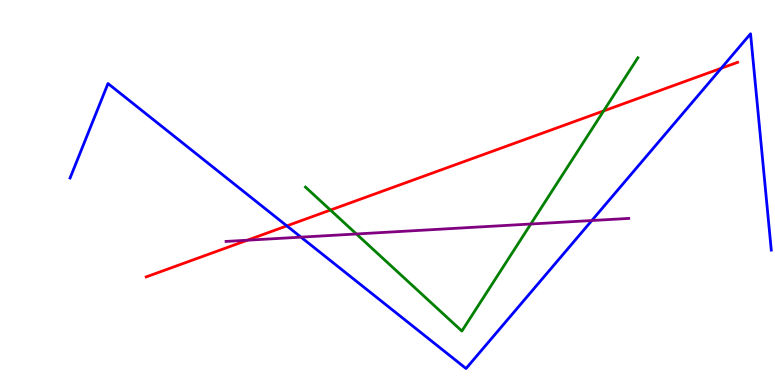[{'lines': ['blue', 'red'], 'intersections': [{'x': 3.7, 'y': 4.13}, {'x': 9.31, 'y': 8.23}]}, {'lines': ['green', 'red'], 'intersections': [{'x': 4.26, 'y': 4.54}, {'x': 7.79, 'y': 7.12}]}, {'lines': ['purple', 'red'], 'intersections': [{'x': 3.19, 'y': 3.76}]}, {'lines': ['blue', 'green'], 'intersections': []}, {'lines': ['blue', 'purple'], 'intersections': [{'x': 3.88, 'y': 3.84}, {'x': 7.64, 'y': 4.27}]}, {'lines': ['green', 'purple'], 'intersections': [{'x': 4.6, 'y': 3.92}, {'x': 6.85, 'y': 4.18}]}]